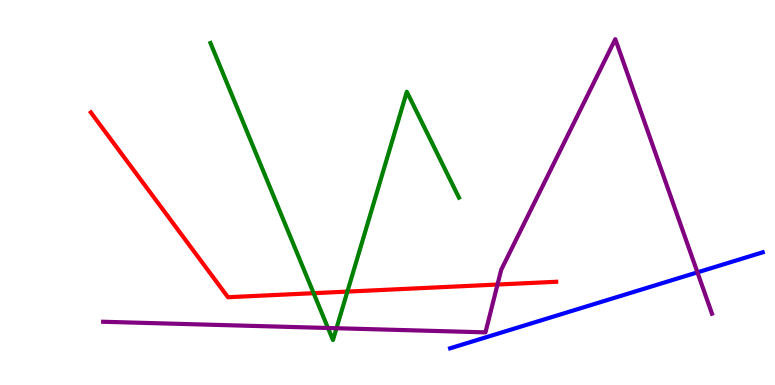[{'lines': ['blue', 'red'], 'intersections': []}, {'lines': ['green', 'red'], 'intersections': [{'x': 4.05, 'y': 2.38}, {'x': 4.48, 'y': 2.43}]}, {'lines': ['purple', 'red'], 'intersections': [{'x': 6.42, 'y': 2.61}]}, {'lines': ['blue', 'green'], 'intersections': []}, {'lines': ['blue', 'purple'], 'intersections': [{'x': 9.0, 'y': 2.93}]}, {'lines': ['green', 'purple'], 'intersections': [{'x': 4.23, 'y': 1.48}, {'x': 4.34, 'y': 1.47}]}]